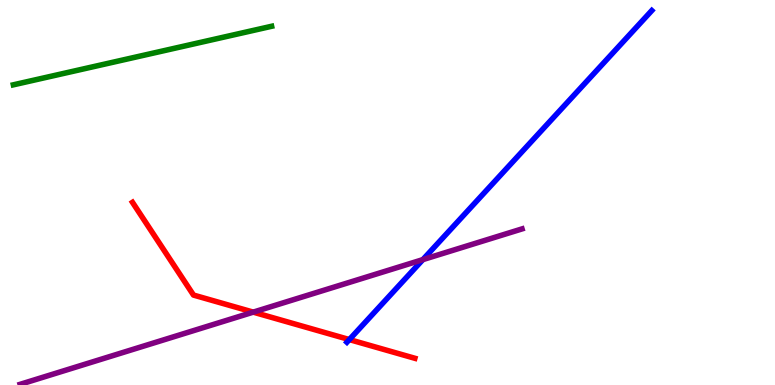[{'lines': ['blue', 'red'], 'intersections': [{'x': 4.51, 'y': 1.18}]}, {'lines': ['green', 'red'], 'intersections': []}, {'lines': ['purple', 'red'], 'intersections': [{'x': 3.27, 'y': 1.89}]}, {'lines': ['blue', 'green'], 'intersections': []}, {'lines': ['blue', 'purple'], 'intersections': [{'x': 5.46, 'y': 3.26}]}, {'lines': ['green', 'purple'], 'intersections': []}]